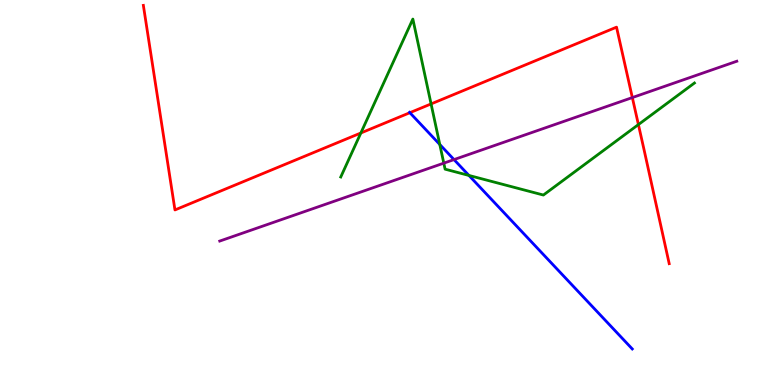[{'lines': ['blue', 'red'], 'intersections': [{'x': 5.29, 'y': 7.07}]}, {'lines': ['green', 'red'], 'intersections': [{'x': 4.66, 'y': 6.55}, {'x': 5.56, 'y': 7.3}, {'x': 8.24, 'y': 6.76}]}, {'lines': ['purple', 'red'], 'intersections': [{'x': 8.16, 'y': 7.47}]}, {'lines': ['blue', 'green'], 'intersections': [{'x': 5.67, 'y': 6.25}, {'x': 6.05, 'y': 5.44}]}, {'lines': ['blue', 'purple'], 'intersections': [{'x': 5.86, 'y': 5.85}]}, {'lines': ['green', 'purple'], 'intersections': [{'x': 5.73, 'y': 5.76}]}]